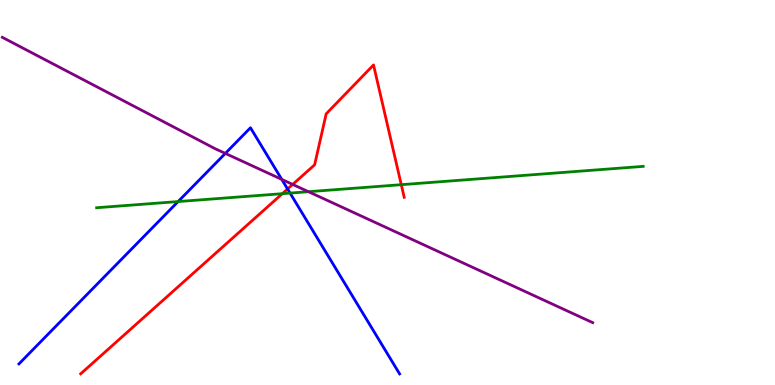[{'lines': ['blue', 'red'], 'intersections': [{'x': 3.71, 'y': 5.09}]}, {'lines': ['green', 'red'], 'intersections': [{'x': 3.64, 'y': 4.97}, {'x': 5.18, 'y': 5.2}]}, {'lines': ['purple', 'red'], 'intersections': [{'x': 3.78, 'y': 5.21}]}, {'lines': ['blue', 'green'], 'intersections': [{'x': 2.3, 'y': 4.76}, {'x': 3.74, 'y': 4.98}]}, {'lines': ['blue', 'purple'], 'intersections': [{'x': 2.91, 'y': 6.02}, {'x': 3.64, 'y': 5.34}]}, {'lines': ['green', 'purple'], 'intersections': [{'x': 3.98, 'y': 5.02}]}]